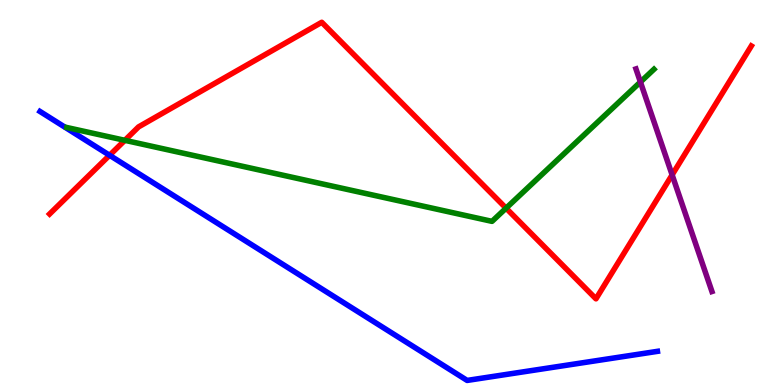[{'lines': ['blue', 'red'], 'intersections': [{'x': 1.41, 'y': 5.97}]}, {'lines': ['green', 'red'], 'intersections': [{'x': 1.61, 'y': 6.36}, {'x': 6.53, 'y': 4.59}]}, {'lines': ['purple', 'red'], 'intersections': [{'x': 8.67, 'y': 5.46}]}, {'lines': ['blue', 'green'], 'intersections': []}, {'lines': ['blue', 'purple'], 'intersections': []}, {'lines': ['green', 'purple'], 'intersections': [{'x': 8.26, 'y': 7.87}]}]